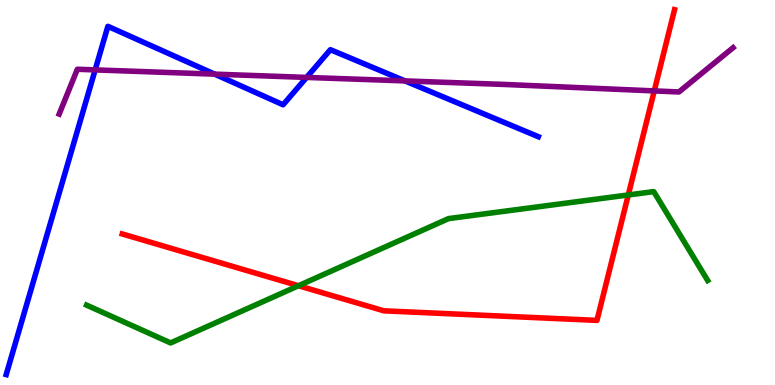[{'lines': ['blue', 'red'], 'intersections': []}, {'lines': ['green', 'red'], 'intersections': [{'x': 3.85, 'y': 2.58}, {'x': 8.11, 'y': 4.94}]}, {'lines': ['purple', 'red'], 'intersections': [{'x': 8.44, 'y': 7.64}]}, {'lines': ['blue', 'green'], 'intersections': []}, {'lines': ['blue', 'purple'], 'intersections': [{'x': 1.23, 'y': 8.18}, {'x': 2.77, 'y': 8.07}, {'x': 3.96, 'y': 7.99}, {'x': 5.23, 'y': 7.9}]}, {'lines': ['green', 'purple'], 'intersections': []}]